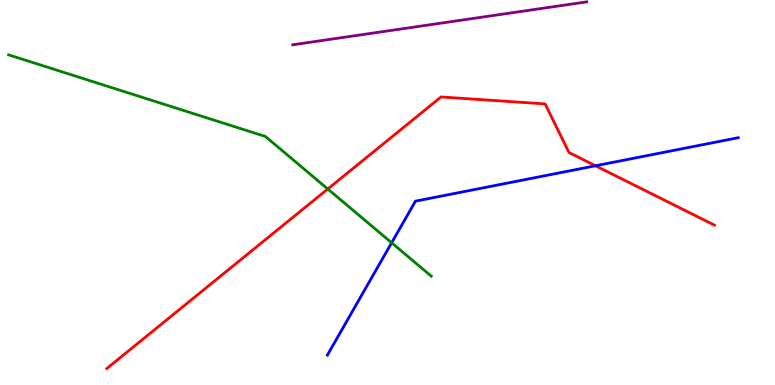[{'lines': ['blue', 'red'], 'intersections': [{'x': 7.68, 'y': 5.69}]}, {'lines': ['green', 'red'], 'intersections': [{'x': 4.23, 'y': 5.09}]}, {'lines': ['purple', 'red'], 'intersections': []}, {'lines': ['blue', 'green'], 'intersections': [{'x': 5.05, 'y': 3.69}]}, {'lines': ['blue', 'purple'], 'intersections': []}, {'lines': ['green', 'purple'], 'intersections': []}]